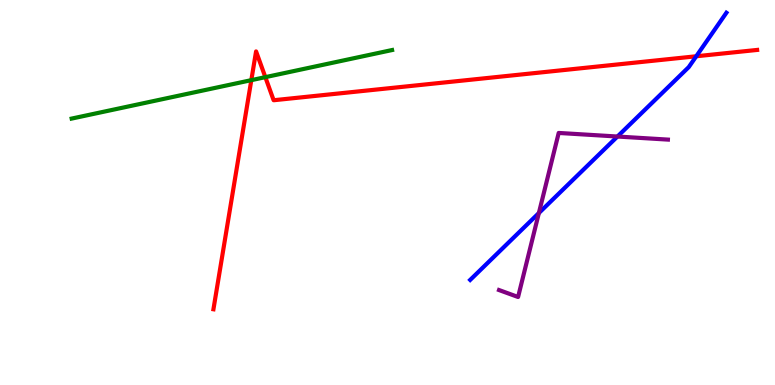[{'lines': ['blue', 'red'], 'intersections': [{'x': 8.98, 'y': 8.54}]}, {'lines': ['green', 'red'], 'intersections': [{'x': 3.24, 'y': 7.92}, {'x': 3.42, 'y': 8.0}]}, {'lines': ['purple', 'red'], 'intersections': []}, {'lines': ['blue', 'green'], 'intersections': []}, {'lines': ['blue', 'purple'], 'intersections': [{'x': 6.95, 'y': 4.47}, {'x': 7.97, 'y': 6.45}]}, {'lines': ['green', 'purple'], 'intersections': []}]